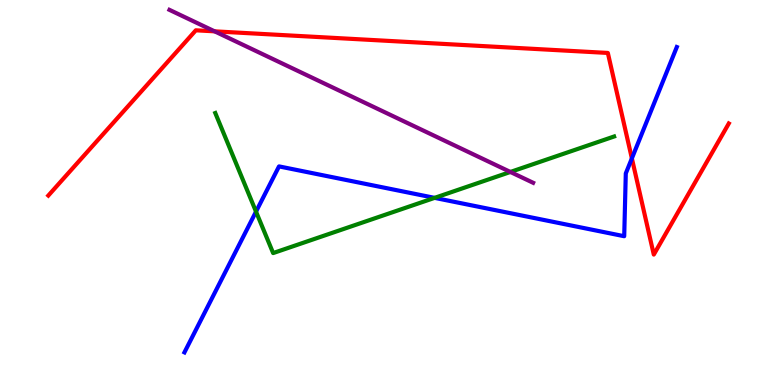[{'lines': ['blue', 'red'], 'intersections': [{'x': 8.15, 'y': 5.89}]}, {'lines': ['green', 'red'], 'intersections': []}, {'lines': ['purple', 'red'], 'intersections': [{'x': 2.77, 'y': 9.19}]}, {'lines': ['blue', 'green'], 'intersections': [{'x': 3.3, 'y': 4.5}, {'x': 5.61, 'y': 4.86}]}, {'lines': ['blue', 'purple'], 'intersections': []}, {'lines': ['green', 'purple'], 'intersections': [{'x': 6.59, 'y': 5.53}]}]